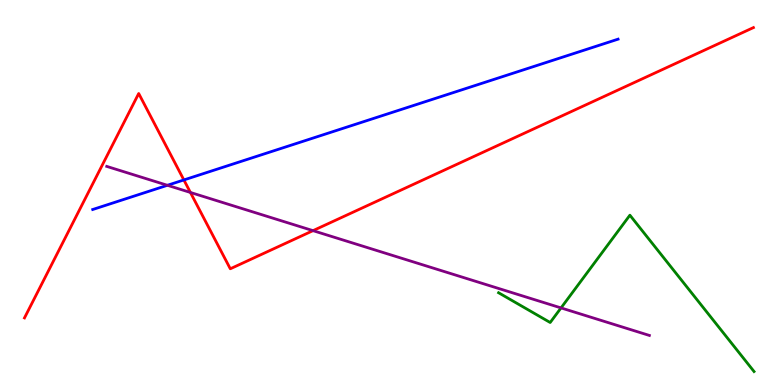[{'lines': ['blue', 'red'], 'intersections': [{'x': 2.37, 'y': 5.33}]}, {'lines': ['green', 'red'], 'intersections': []}, {'lines': ['purple', 'red'], 'intersections': [{'x': 2.46, 'y': 5.0}, {'x': 4.04, 'y': 4.01}]}, {'lines': ['blue', 'green'], 'intersections': []}, {'lines': ['blue', 'purple'], 'intersections': [{'x': 2.16, 'y': 5.19}]}, {'lines': ['green', 'purple'], 'intersections': [{'x': 7.24, 'y': 2.0}]}]